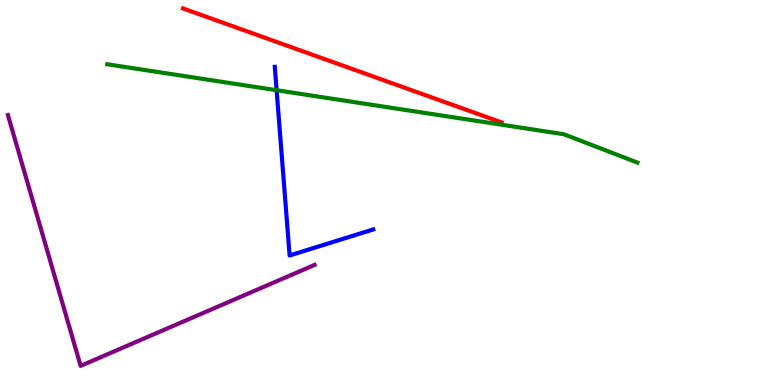[{'lines': ['blue', 'red'], 'intersections': []}, {'lines': ['green', 'red'], 'intersections': []}, {'lines': ['purple', 'red'], 'intersections': []}, {'lines': ['blue', 'green'], 'intersections': [{'x': 3.57, 'y': 7.66}]}, {'lines': ['blue', 'purple'], 'intersections': []}, {'lines': ['green', 'purple'], 'intersections': []}]